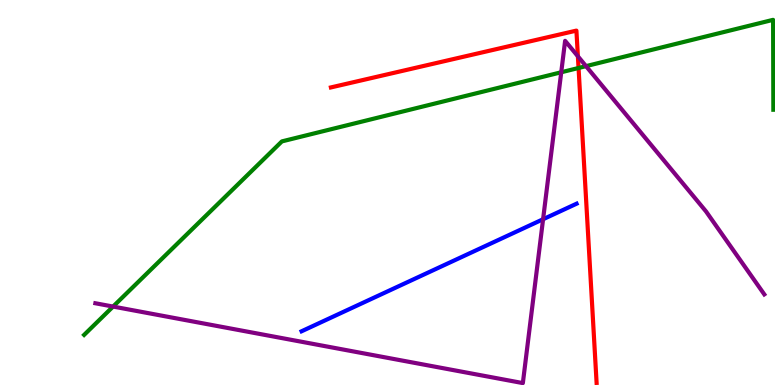[{'lines': ['blue', 'red'], 'intersections': []}, {'lines': ['green', 'red'], 'intersections': [{'x': 7.47, 'y': 8.23}]}, {'lines': ['purple', 'red'], 'intersections': [{'x': 7.46, 'y': 8.54}]}, {'lines': ['blue', 'green'], 'intersections': []}, {'lines': ['blue', 'purple'], 'intersections': [{'x': 7.01, 'y': 4.31}]}, {'lines': ['green', 'purple'], 'intersections': [{'x': 1.46, 'y': 2.04}, {'x': 7.24, 'y': 8.12}, {'x': 7.56, 'y': 8.28}]}]